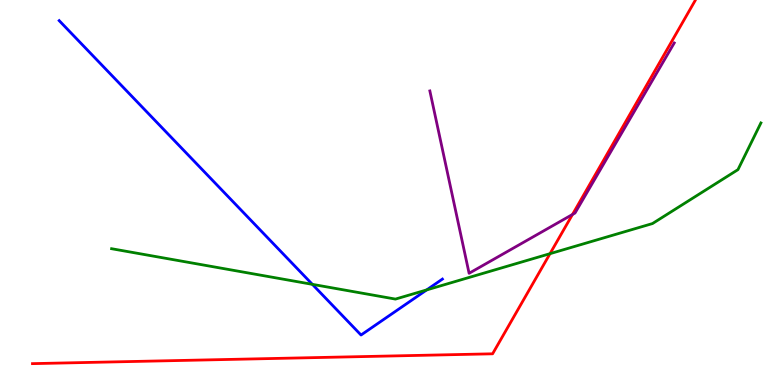[{'lines': ['blue', 'red'], 'intersections': []}, {'lines': ['green', 'red'], 'intersections': [{'x': 7.1, 'y': 3.41}]}, {'lines': ['purple', 'red'], 'intersections': [{'x': 7.39, 'y': 4.43}]}, {'lines': ['blue', 'green'], 'intersections': [{'x': 4.03, 'y': 2.61}, {'x': 5.51, 'y': 2.47}]}, {'lines': ['blue', 'purple'], 'intersections': []}, {'lines': ['green', 'purple'], 'intersections': []}]